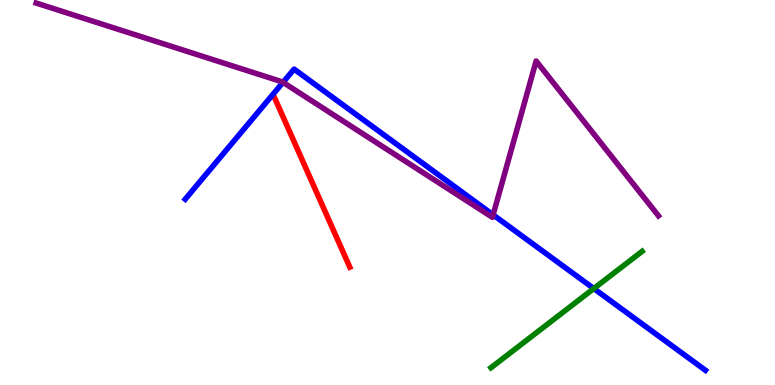[{'lines': ['blue', 'red'], 'intersections': []}, {'lines': ['green', 'red'], 'intersections': []}, {'lines': ['purple', 'red'], 'intersections': []}, {'lines': ['blue', 'green'], 'intersections': [{'x': 7.66, 'y': 2.51}]}, {'lines': ['blue', 'purple'], 'intersections': [{'x': 3.65, 'y': 7.86}, {'x': 6.36, 'y': 4.42}]}, {'lines': ['green', 'purple'], 'intersections': []}]